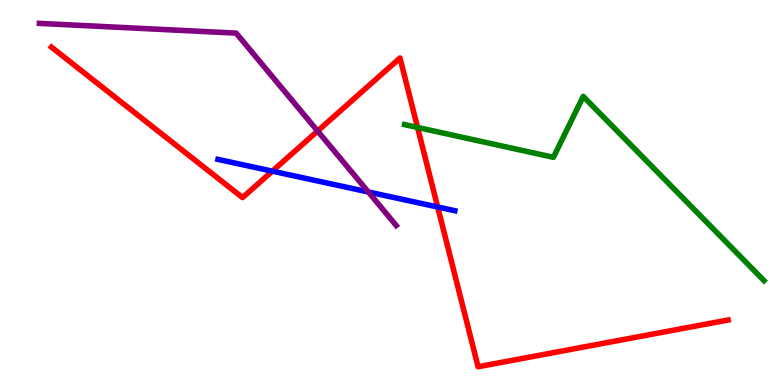[{'lines': ['blue', 'red'], 'intersections': [{'x': 3.51, 'y': 5.55}, {'x': 5.65, 'y': 4.62}]}, {'lines': ['green', 'red'], 'intersections': [{'x': 5.39, 'y': 6.69}]}, {'lines': ['purple', 'red'], 'intersections': [{'x': 4.1, 'y': 6.6}]}, {'lines': ['blue', 'green'], 'intersections': []}, {'lines': ['blue', 'purple'], 'intersections': [{'x': 4.75, 'y': 5.01}]}, {'lines': ['green', 'purple'], 'intersections': []}]